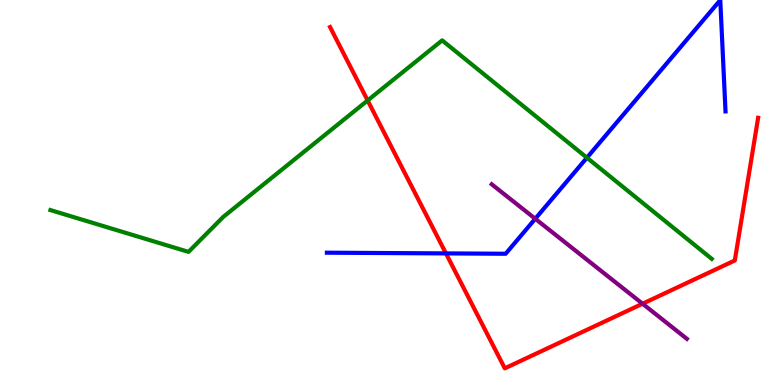[{'lines': ['blue', 'red'], 'intersections': [{'x': 5.75, 'y': 3.42}]}, {'lines': ['green', 'red'], 'intersections': [{'x': 4.74, 'y': 7.39}]}, {'lines': ['purple', 'red'], 'intersections': [{'x': 8.29, 'y': 2.11}]}, {'lines': ['blue', 'green'], 'intersections': [{'x': 7.57, 'y': 5.9}]}, {'lines': ['blue', 'purple'], 'intersections': [{'x': 6.91, 'y': 4.32}]}, {'lines': ['green', 'purple'], 'intersections': []}]